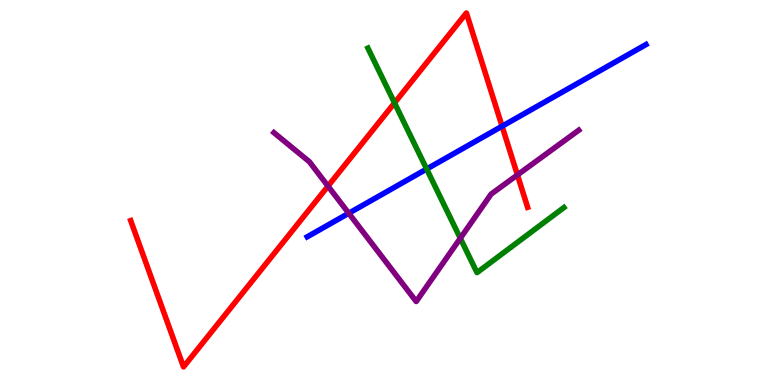[{'lines': ['blue', 'red'], 'intersections': [{'x': 6.48, 'y': 6.72}]}, {'lines': ['green', 'red'], 'intersections': [{'x': 5.09, 'y': 7.33}]}, {'lines': ['purple', 'red'], 'intersections': [{'x': 4.23, 'y': 5.17}, {'x': 6.68, 'y': 5.46}]}, {'lines': ['blue', 'green'], 'intersections': [{'x': 5.51, 'y': 5.61}]}, {'lines': ['blue', 'purple'], 'intersections': [{'x': 4.5, 'y': 4.46}]}, {'lines': ['green', 'purple'], 'intersections': [{'x': 5.94, 'y': 3.81}]}]